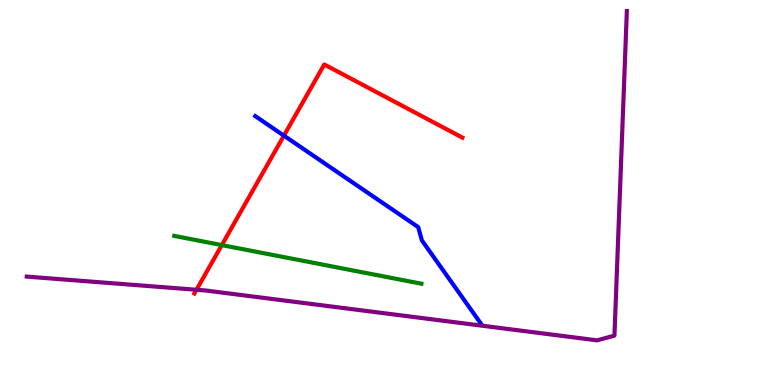[{'lines': ['blue', 'red'], 'intersections': [{'x': 3.66, 'y': 6.48}]}, {'lines': ['green', 'red'], 'intersections': [{'x': 2.86, 'y': 3.63}]}, {'lines': ['purple', 'red'], 'intersections': [{'x': 2.54, 'y': 2.47}]}, {'lines': ['blue', 'green'], 'intersections': []}, {'lines': ['blue', 'purple'], 'intersections': []}, {'lines': ['green', 'purple'], 'intersections': []}]